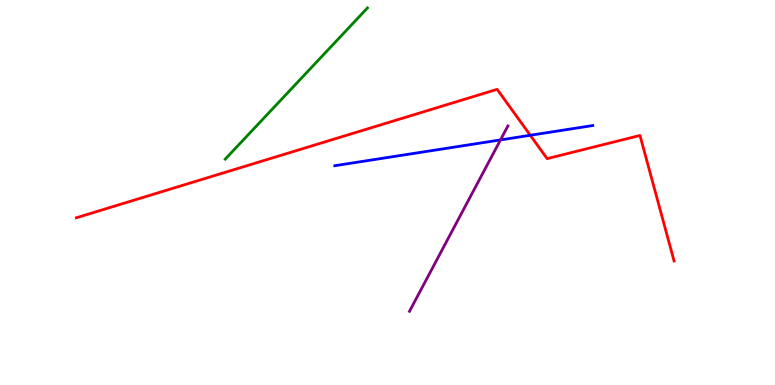[{'lines': ['blue', 'red'], 'intersections': [{'x': 6.84, 'y': 6.49}]}, {'lines': ['green', 'red'], 'intersections': []}, {'lines': ['purple', 'red'], 'intersections': []}, {'lines': ['blue', 'green'], 'intersections': []}, {'lines': ['blue', 'purple'], 'intersections': [{'x': 6.46, 'y': 6.37}]}, {'lines': ['green', 'purple'], 'intersections': []}]